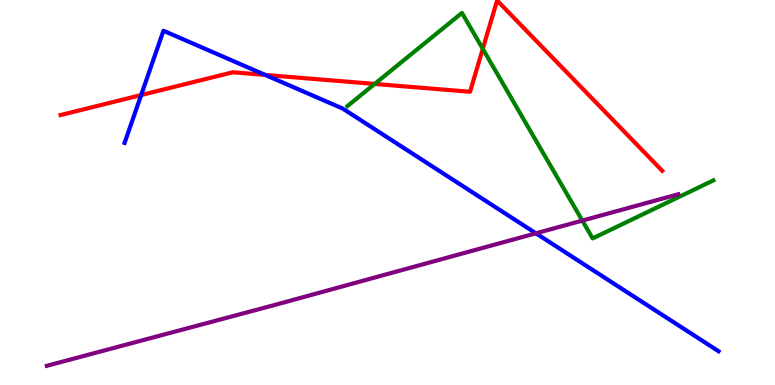[{'lines': ['blue', 'red'], 'intersections': [{'x': 1.82, 'y': 7.53}, {'x': 3.42, 'y': 8.05}]}, {'lines': ['green', 'red'], 'intersections': [{'x': 4.83, 'y': 7.82}, {'x': 6.23, 'y': 8.73}]}, {'lines': ['purple', 'red'], 'intersections': []}, {'lines': ['blue', 'green'], 'intersections': []}, {'lines': ['blue', 'purple'], 'intersections': [{'x': 6.92, 'y': 3.94}]}, {'lines': ['green', 'purple'], 'intersections': [{'x': 7.51, 'y': 4.27}]}]